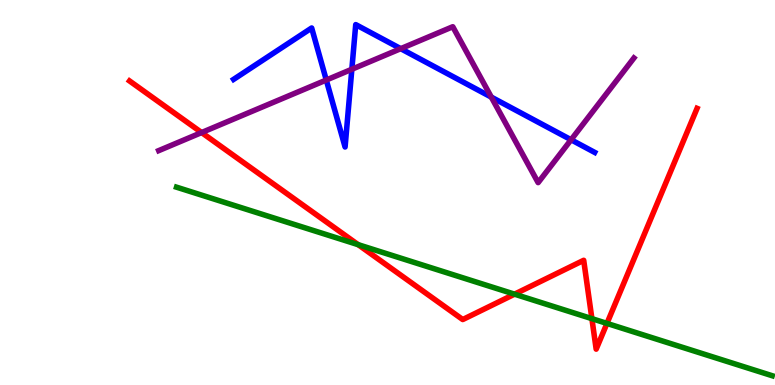[{'lines': ['blue', 'red'], 'intersections': []}, {'lines': ['green', 'red'], 'intersections': [{'x': 4.62, 'y': 3.64}, {'x': 6.64, 'y': 2.36}, {'x': 7.64, 'y': 1.72}, {'x': 7.83, 'y': 1.6}]}, {'lines': ['purple', 'red'], 'intersections': [{'x': 2.6, 'y': 6.56}]}, {'lines': ['blue', 'green'], 'intersections': []}, {'lines': ['blue', 'purple'], 'intersections': [{'x': 4.21, 'y': 7.92}, {'x': 4.54, 'y': 8.2}, {'x': 5.17, 'y': 8.74}, {'x': 6.34, 'y': 7.48}, {'x': 7.37, 'y': 6.37}]}, {'lines': ['green', 'purple'], 'intersections': []}]